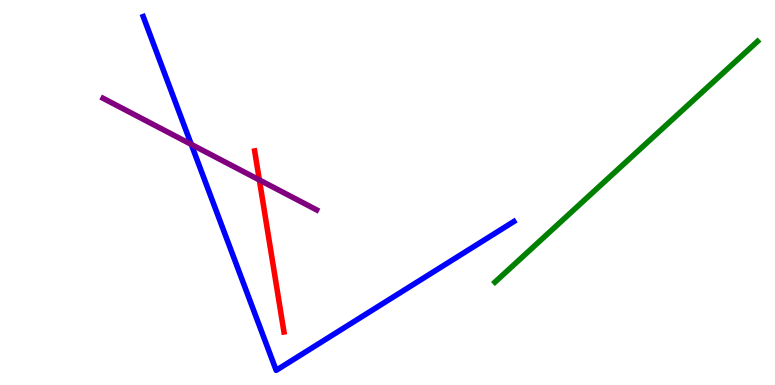[{'lines': ['blue', 'red'], 'intersections': []}, {'lines': ['green', 'red'], 'intersections': []}, {'lines': ['purple', 'red'], 'intersections': [{'x': 3.35, 'y': 5.33}]}, {'lines': ['blue', 'green'], 'intersections': []}, {'lines': ['blue', 'purple'], 'intersections': [{'x': 2.47, 'y': 6.25}]}, {'lines': ['green', 'purple'], 'intersections': []}]